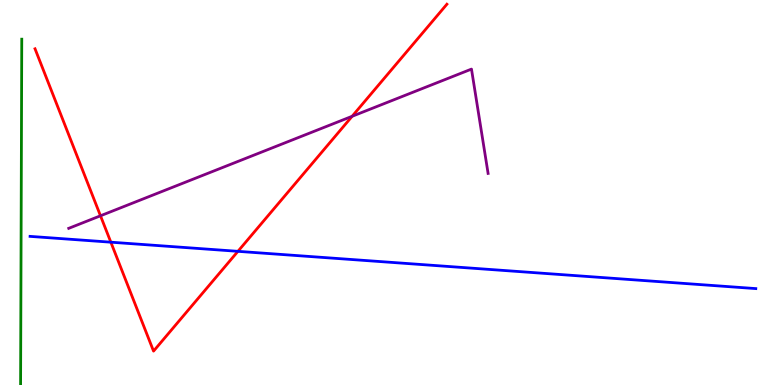[{'lines': ['blue', 'red'], 'intersections': [{'x': 1.43, 'y': 3.71}, {'x': 3.07, 'y': 3.47}]}, {'lines': ['green', 'red'], 'intersections': []}, {'lines': ['purple', 'red'], 'intersections': [{'x': 1.3, 'y': 4.4}, {'x': 4.54, 'y': 6.98}]}, {'lines': ['blue', 'green'], 'intersections': []}, {'lines': ['blue', 'purple'], 'intersections': []}, {'lines': ['green', 'purple'], 'intersections': []}]